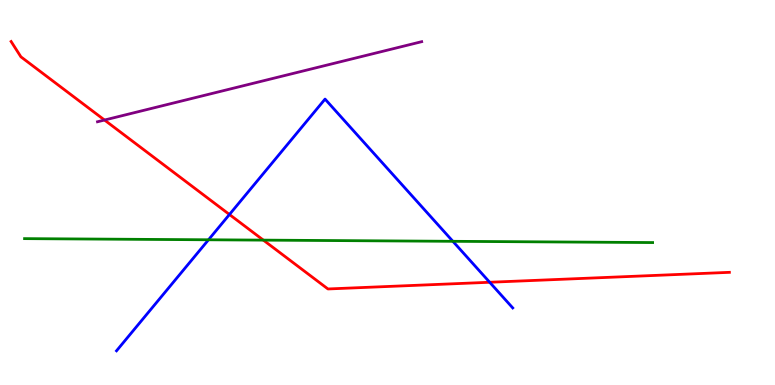[{'lines': ['blue', 'red'], 'intersections': [{'x': 2.96, 'y': 4.43}, {'x': 6.32, 'y': 2.67}]}, {'lines': ['green', 'red'], 'intersections': [{'x': 3.4, 'y': 3.76}]}, {'lines': ['purple', 'red'], 'intersections': [{'x': 1.35, 'y': 6.88}]}, {'lines': ['blue', 'green'], 'intersections': [{'x': 2.69, 'y': 3.77}, {'x': 5.84, 'y': 3.73}]}, {'lines': ['blue', 'purple'], 'intersections': []}, {'lines': ['green', 'purple'], 'intersections': []}]